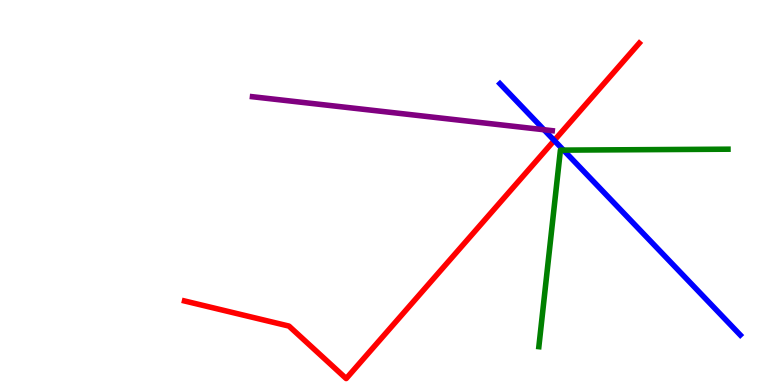[{'lines': ['blue', 'red'], 'intersections': [{'x': 7.15, 'y': 6.35}]}, {'lines': ['green', 'red'], 'intersections': []}, {'lines': ['purple', 'red'], 'intersections': []}, {'lines': ['blue', 'green'], 'intersections': [{'x': 7.27, 'y': 6.1}]}, {'lines': ['blue', 'purple'], 'intersections': [{'x': 7.02, 'y': 6.63}]}, {'lines': ['green', 'purple'], 'intersections': []}]